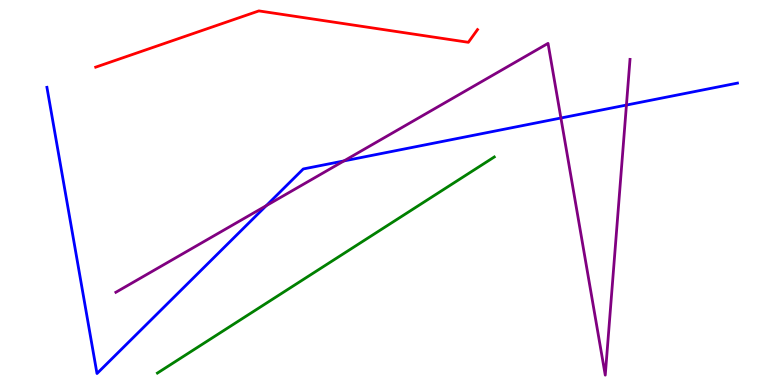[{'lines': ['blue', 'red'], 'intersections': []}, {'lines': ['green', 'red'], 'intersections': []}, {'lines': ['purple', 'red'], 'intersections': []}, {'lines': ['blue', 'green'], 'intersections': []}, {'lines': ['blue', 'purple'], 'intersections': [{'x': 3.44, 'y': 4.66}, {'x': 4.44, 'y': 5.82}, {'x': 7.24, 'y': 6.93}, {'x': 8.08, 'y': 7.27}]}, {'lines': ['green', 'purple'], 'intersections': []}]